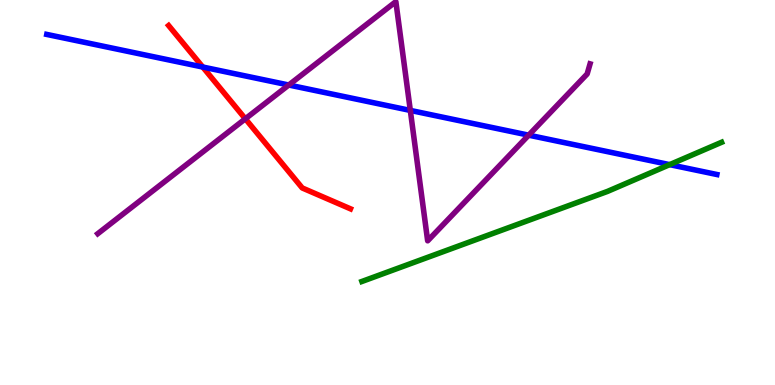[{'lines': ['blue', 'red'], 'intersections': [{'x': 2.62, 'y': 8.26}]}, {'lines': ['green', 'red'], 'intersections': []}, {'lines': ['purple', 'red'], 'intersections': [{'x': 3.17, 'y': 6.91}]}, {'lines': ['blue', 'green'], 'intersections': [{'x': 8.64, 'y': 5.72}]}, {'lines': ['blue', 'purple'], 'intersections': [{'x': 3.73, 'y': 7.79}, {'x': 5.29, 'y': 7.13}, {'x': 6.82, 'y': 6.49}]}, {'lines': ['green', 'purple'], 'intersections': []}]